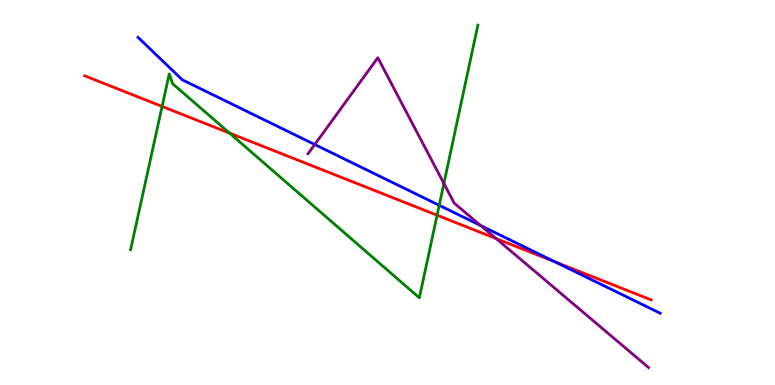[{'lines': ['blue', 'red'], 'intersections': [{'x': 7.16, 'y': 3.2}]}, {'lines': ['green', 'red'], 'intersections': [{'x': 2.09, 'y': 7.24}, {'x': 2.96, 'y': 6.54}, {'x': 5.64, 'y': 4.41}]}, {'lines': ['purple', 'red'], 'intersections': [{'x': 6.4, 'y': 3.8}]}, {'lines': ['blue', 'green'], 'intersections': [{'x': 5.67, 'y': 4.67}]}, {'lines': ['blue', 'purple'], 'intersections': [{'x': 4.06, 'y': 6.25}, {'x': 6.2, 'y': 4.14}]}, {'lines': ['green', 'purple'], 'intersections': [{'x': 5.73, 'y': 5.23}]}]